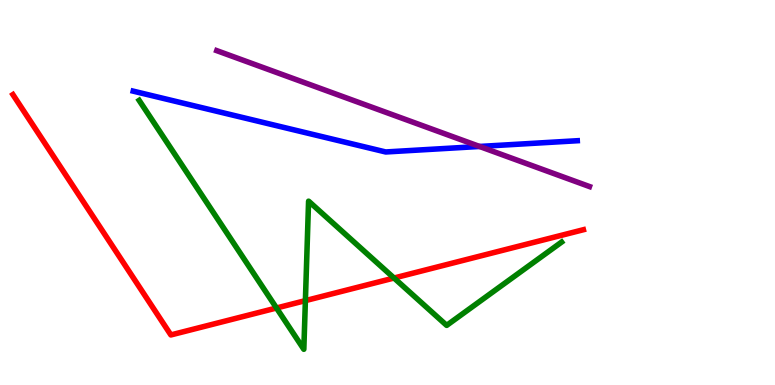[{'lines': ['blue', 'red'], 'intersections': []}, {'lines': ['green', 'red'], 'intersections': [{'x': 3.57, 'y': 2.0}, {'x': 3.94, 'y': 2.19}, {'x': 5.08, 'y': 2.78}]}, {'lines': ['purple', 'red'], 'intersections': []}, {'lines': ['blue', 'green'], 'intersections': []}, {'lines': ['blue', 'purple'], 'intersections': [{'x': 6.19, 'y': 6.2}]}, {'lines': ['green', 'purple'], 'intersections': []}]